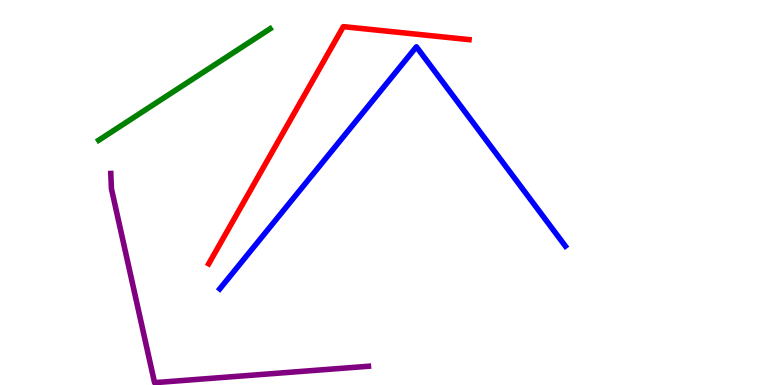[{'lines': ['blue', 'red'], 'intersections': []}, {'lines': ['green', 'red'], 'intersections': []}, {'lines': ['purple', 'red'], 'intersections': []}, {'lines': ['blue', 'green'], 'intersections': []}, {'lines': ['blue', 'purple'], 'intersections': []}, {'lines': ['green', 'purple'], 'intersections': []}]